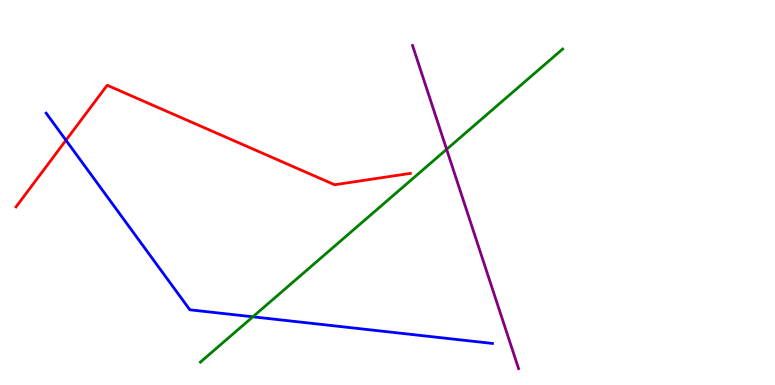[{'lines': ['blue', 'red'], 'intersections': [{'x': 0.851, 'y': 6.36}]}, {'lines': ['green', 'red'], 'intersections': []}, {'lines': ['purple', 'red'], 'intersections': []}, {'lines': ['blue', 'green'], 'intersections': [{'x': 3.26, 'y': 1.77}]}, {'lines': ['blue', 'purple'], 'intersections': []}, {'lines': ['green', 'purple'], 'intersections': [{'x': 5.76, 'y': 6.12}]}]